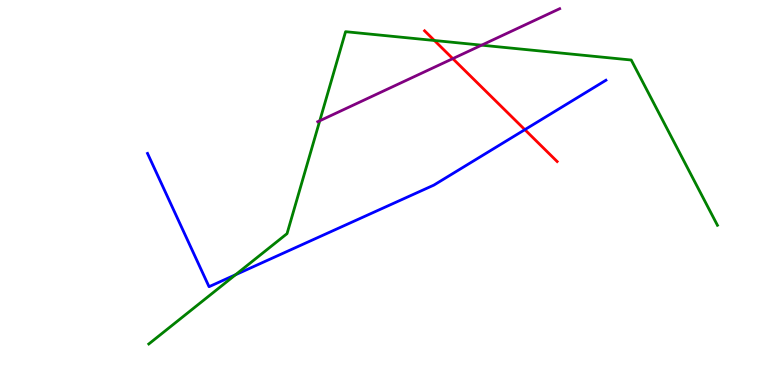[{'lines': ['blue', 'red'], 'intersections': [{'x': 6.77, 'y': 6.63}]}, {'lines': ['green', 'red'], 'intersections': [{'x': 5.61, 'y': 8.95}]}, {'lines': ['purple', 'red'], 'intersections': [{'x': 5.84, 'y': 8.48}]}, {'lines': ['blue', 'green'], 'intersections': [{'x': 3.04, 'y': 2.86}]}, {'lines': ['blue', 'purple'], 'intersections': []}, {'lines': ['green', 'purple'], 'intersections': [{'x': 4.13, 'y': 6.86}, {'x': 6.21, 'y': 8.83}]}]